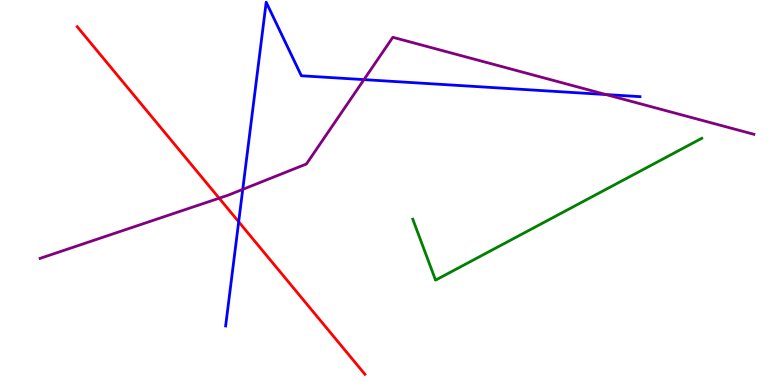[{'lines': ['blue', 'red'], 'intersections': [{'x': 3.08, 'y': 4.24}]}, {'lines': ['green', 'red'], 'intersections': []}, {'lines': ['purple', 'red'], 'intersections': [{'x': 2.83, 'y': 4.85}]}, {'lines': ['blue', 'green'], 'intersections': []}, {'lines': ['blue', 'purple'], 'intersections': [{'x': 3.13, 'y': 5.08}, {'x': 4.7, 'y': 7.93}, {'x': 7.82, 'y': 7.54}]}, {'lines': ['green', 'purple'], 'intersections': []}]